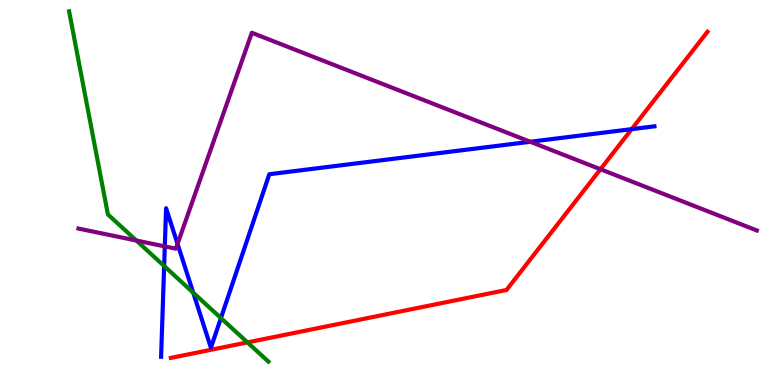[{'lines': ['blue', 'red'], 'intersections': [{'x': 8.15, 'y': 6.65}]}, {'lines': ['green', 'red'], 'intersections': [{'x': 3.19, 'y': 1.11}]}, {'lines': ['purple', 'red'], 'intersections': [{'x': 7.75, 'y': 5.6}]}, {'lines': ['blue', 'green'], 'intersections': [{'x': 2.12, 'y': 3.09}, {'x': 2.49, 'y': 2.4}, {'x': 2.85, 'y': 1.74}]}, {'lines': ['blue', 'purple'], 'intersections': [{'x': 2.13, 'y': 3.6}, {'x': 2.29, 'y': 3.67}, {'x': 6.84, 'y': 6.32}]}, {'lines': ['green', 'purple'], 'intersections': [{'x': 1.76, 'y': 3.75}]}]